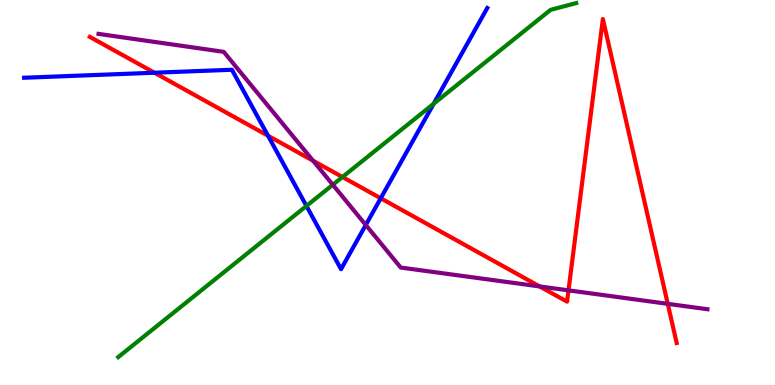[{'lines': ['blue', 'red'], 'intersections': [{'x': 1.99, 'y': 8.11}, {'x': 3.46, 'y': 6.47}, {'x': 4.91, 'y': 4.85}]}, {'lines': ['green', 'red'], 'intersections': [{'x': 4.42, 'y': 5.4}]}, {'lines': ['purple', 'red'], 'intersections': [{'x': 4.04, 'y': 5.83}, {'x': 6.96, 'y': 2.56}, {'x': 7.34, 'y': 2.46}, {'x': 8.62, 'y': 2.11}]}, {'lines': ['blue', 'green'], 'intersections': [{'x': 3.95, 'y': 4.65}, {'x': 5.6, 'y': 7.3}]}, {'lines': ['blue', 'purple'], 'intersections': [{'x': 4.72, 'y': 4.16}]}, {'lines': ['green', 'purple'], 'intersections': [{'x': 4.29, 'y': 5.2}]}]